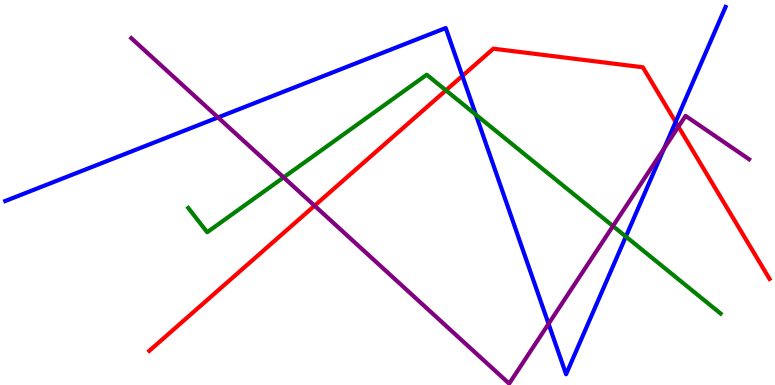[{'lines': ['blue', 'red'], 'intersections': [{'x': 5.97, 'y': 8.03}, {'x': 8.72, 'y': 6.83}]}, {'lines': ['green', 'red'], 'intersections': [{'x': 5.75, 'y': 7.65}]}, {'lines': ['purple', 'red'], 'intersections': [{'x': 4.06, 'y': 4.66}, {'x': 8.75, 'y': 6.71}]}, {'lines': ['blue', 'green'], 'intersections': [{'x': 6.14, 'y': 7.02}, {'x': 8.08, 'y': 3.86}]}, {'lines': ['blue', 'purple'], 'intersections': [{'x': 2.81, 'y': 6.95}, {'x': 7.08, 'y': 1.59}, {'x': 8.57, 'y': 6.15}]}, {'lines': ['green', 'purple'], 'intersections': [{'x': 3.66, 'y': 5.39}, {'x': 7.91, 'y': 4.13}]}]